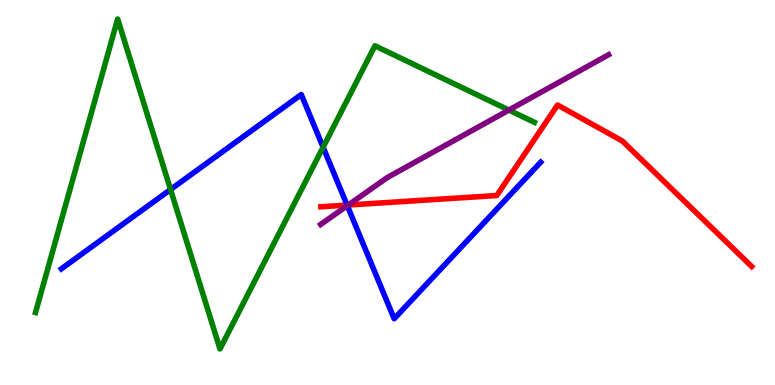[{'lines': ['blue', 'red'], 'intersections': [{'x': 4.48, 'y': 4.67}]}, {'lines': ['green', 'red'], 'intersections': []}, {'lines': ['purple', 'red'], 'intersections': [{'x': 4.49, 'y': 4.67}]}, {'lines': ['blue', 'green'], 'intersections': [{'x': 2.2, 'y': 5.08}, {'x': 4.17, 'y': 6.18}]}, {'lines': ['blue', 'purple'], 'intersections': [{'x': 4.48, 'y': 4.66}]}, {'lines': ['green', 'purple'], 'intersections': [{'x': 6.57, 'y': 7.14}]}]